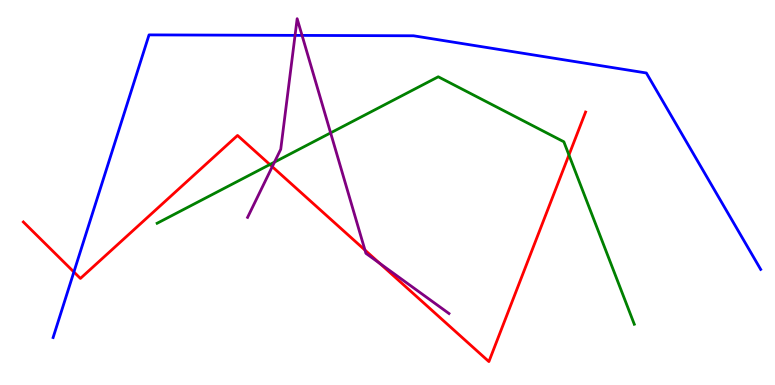[{'lines': ['blue', 'red'], 'intersections': [{'x': 0.953, 'y': 2.94}]}, {'lines': ['green', 'red'], 'intersections': [{'x': 3.48, 'y': 5.73}, {'x': 7.34, 'y': 5.97}]}, {'lines': ['purple', 'red'], 'intersections': [{'x': 3.51, 'y': 5.67}, {'x': 4.71, 'y': 3.5}, {'x': 4.9, 'y': 3.16}]}, {'lines': ['blue', 'green'], 'intersections': []}, {'lines': ['blue', 'purple'], 'intersections': [{'x': 3.81, 'y': 9.08}, {'x': 3.9, 'y': 9.08}]}, {'lines': ['green', 'purple'], 'intersections': [{'x': 3.54, 'y': 5.79}, {'x': 4.27, 'y': 6.55}]}]